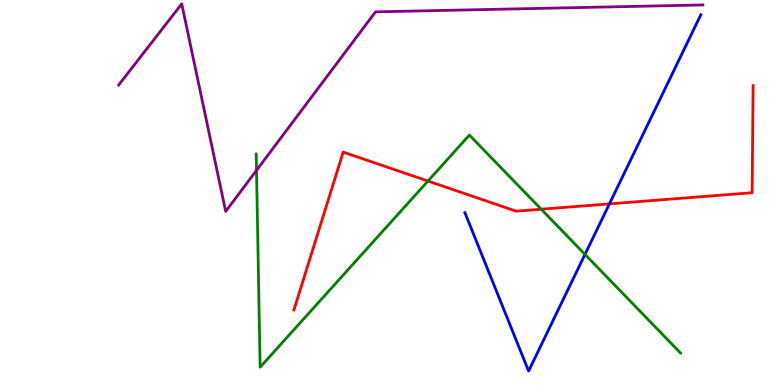[{'lines': ['blue', 'red'], 'intersections': [{'x': 7.86, 'y': 4.7}]}, {'lines': ['green', 'red'], 'intersections': [{'x': 5.52, 'y': 5.3}, {'x': 6.98, 'y': 4.57}]}, {'lines': ['purple', 'red'], 'intersections': []}, {'lines': ['blue', 'green'], 'intersections': [{'x': 7.55, 'y': 3.39}]}, {'lines': ['blue', 'purple'], 'intersections': []}, {'lines': ['green', 'purple'], 'intersections': [{'x': 3.31, 'y': 5.58}]}]